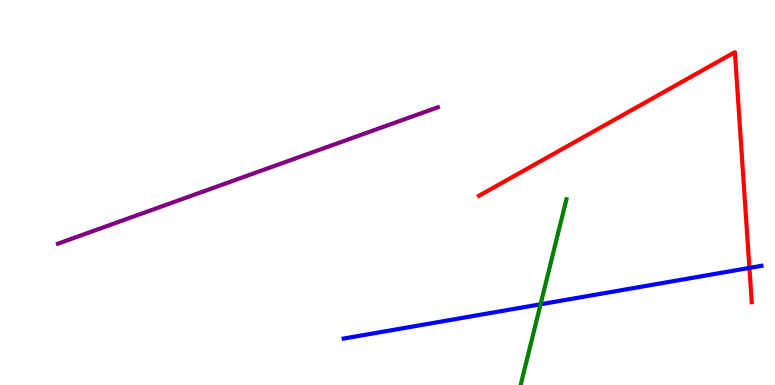[{'lines': ['blue', 'red'], 'intersections': [{'x': 9.67, 'y': 3.04}]}, {'lines': ['green', 'red'], 'intersections': []}, {'lines': ['purple', 'red'], 'intersections': []}, {'lines': ['blue', 'green'], 'intersections': [{'x': 6.97, 'y': 2.1}]}, {'lines': ['blue', 'purple'], 'intersections': []}, {'lines': ['green', 'purple'], 'intersections': []}]